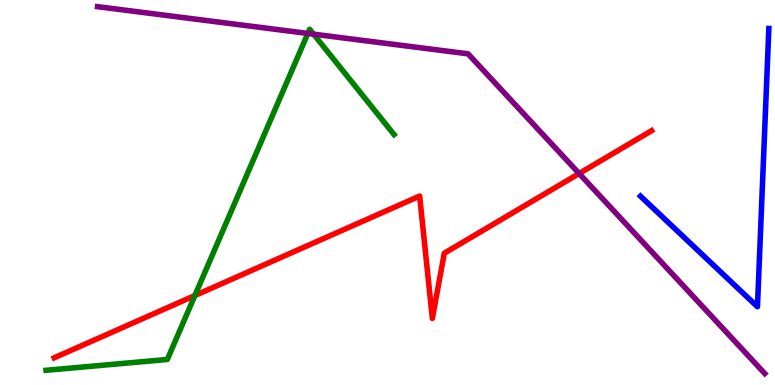[{'lines': ['blue', 'red'], 'intersections': []}, {'lines': ['green', 'red'], 'intersections': [{'x': 2.51, 'y': 2.32}]}, {'lines': ['purple', 'red'], 'intersections': [{'x': 7.47, 'y': 5.49}]}, {'lines': ['blue', 'green'], 'intersections': []}, {'lines': ['blue', 'purple'], 'intersections': []}, {'lines': ['green', 'purple'], 'intersections': [{'x': 3.97, 'y': 9.13}, {'x': 4.05, 'y': 9.11}]}]